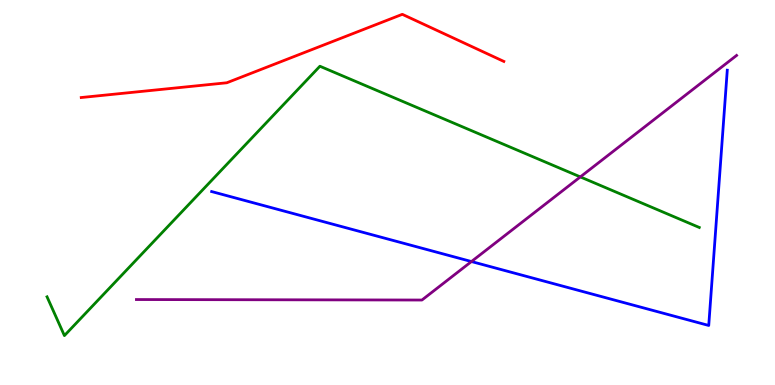[{'lines': ['blue', 'red'], 'intersections': []}, {'lines': ['green', 'red'], 'intersections': []}, {'lines': ['purple', 'red'], 'intersections': []}, {'lines': ['blue', 'green'], 'intersections': []}, {'lines': ['blue', 'purple'], 'intersections': [{'x': 6.08, 'y': 3.21}]}, {'lines': ['green', 'purple'], 'intersections': [{'x': 7.49, 'y': 5.41}]}]